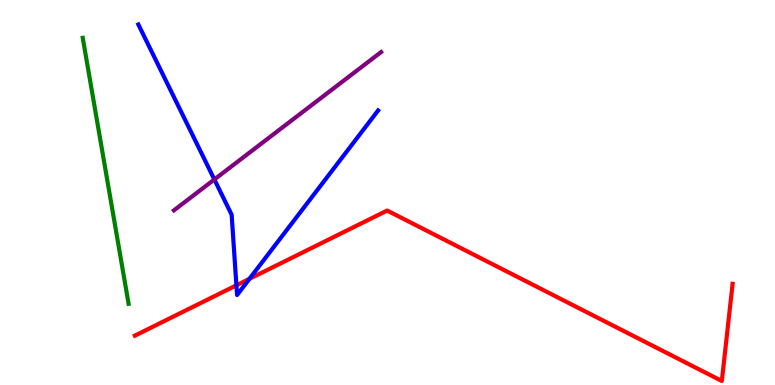[{'lines': ['blue', 'red'], 'intersections': [{'x': 3.05, 'y': 2.59}, {'x': 3.22, 'y': 2.76}]}, {'lines': ['green', 'red'], 'intersections': []}, {'lines': ['purple', 'red'], 'intersections': []}, {'lines': ['blue', 'green'], 'intersections': []}, {'lines': ['blue', 'purple'], 'intersections': [{'x': 2.77, 'y': 5.34}]}, {'lines': ['green', 'purple'], 'intersections': []}]